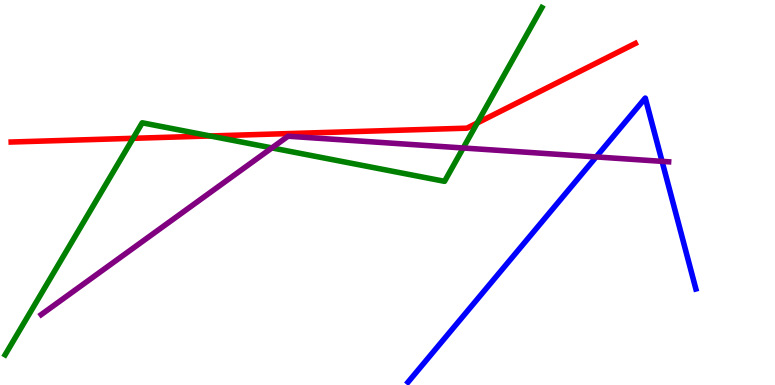[{'lines': ['blue', 'red'], 'intersections': []}, {'lines': ['green', 'red'], 'intersections': [{'x': 1.72, 'y': 6.41}, {'x': 2.71, 'y': 6.47}, {'x': 6.16, 'y': 6.81}]}, {'lines': ['purple', 'red'], 'intersections': []}, {'lines': ['blue', 'green'], 'intersections': []}, {'lines': ['blue', 'purple'], 'intersections': [{'x': 7.69, 'y': 5.92}, {'x': 8.54, 'y': 5.81}]}, {'lines': ['green', 'purple'], 'intersections': [{'x': 3.51, 'y': 6.16}, {'x': 5.98, 'y': 6.16}]}]